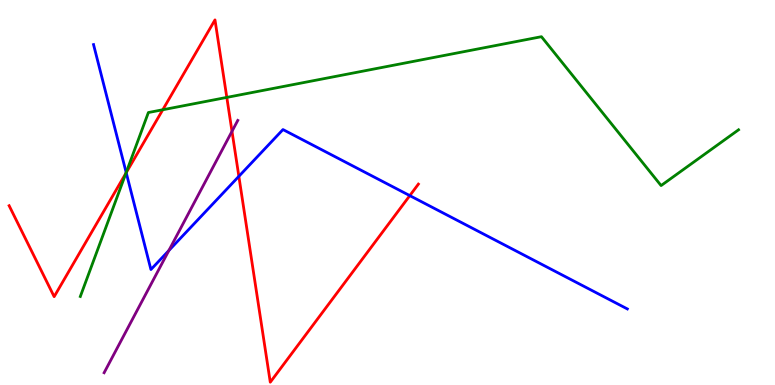[{'lines': ['blue', 'red'], 'intersections': [{'x': 1.63, 'y': 5.51}, {'x': 3.08, 'y': 5.42}, {'x': 5.29, 'y': 4.92}]}, {'lines': ['green', 'red'], 'intersections': [{'x': 1.63, 'y': 5.5}, {'x': 2.1, 'y': 7.15}, {'x': 2.93, 'y': 7.47}]}, {'lines': ['purple', 'red'], 'intersections': [{'x': 2.99, 'y': 6.59}]}, {'lines': ['blue', 'green'], 'intersections': [{'x': 1.63, 'y': 5.52}]}, {'lines': ['blue', 'purple'], 'intersections': [{'x': 2.18, 'y': 3.49}]}, {'lines': ['green', 'purple'], 'intersections': []}]